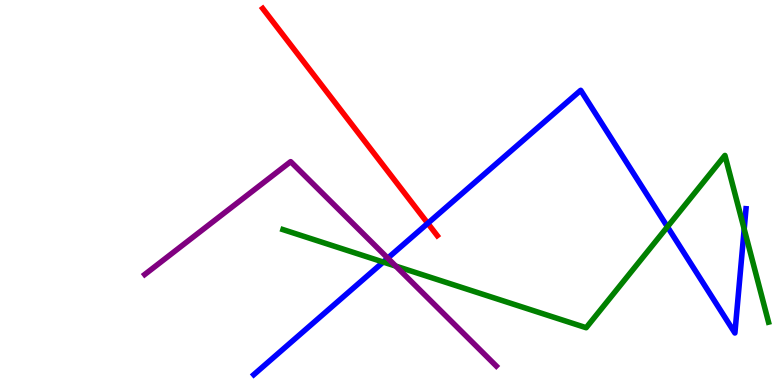[{'lines': ['blue', 'red'], 'intersections': [{'x': 5.52, 'y': 4.2}]}, {'lines': ['green', 'red'], 'intersections': []}, {'lines': ['purple', 'red'], 'intersections': []}, {'lines': ['blue', 'green'], 'intersections': [{'x': 4.95, 'y': 3.19}, {'x': 8.61, 'y': 4.11}, {'x': 9.6, 'y': 4.05}]}, {'lines': ['blue', 'purple'], 'intersections': [{'x': 5.0, 'y': 3.3}]}, {'lines': ['green', 'purple'], 'intersections': [{'x': 5.11, 'y': 3.09}]}]